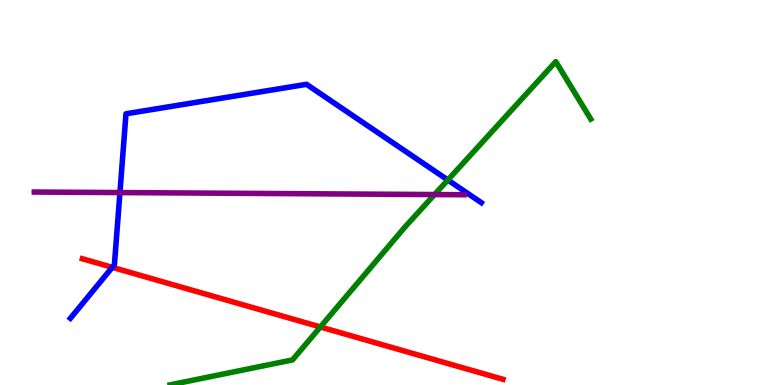[{'lines': ['blue', 'red'], 'intersections': [{'x': 1.45, 'y': 3.06}]}, {'lines': ['green', 'red'], 'intersections': [{'x': 4.13, 'y': 1.51}]}, {'lines': ['purple', 'red'], 'intersections': []}, {'lines': ['blue', 'green'], 'intersections': [{'x': 5.78, 'y': 5.33}]}, {'lines': ['blue', 'purple'], 'intersections': [{'x': 1.55, 'y': 5.0}]}, {'lines': ['green', 'purple'], 'intersections': [{'x': 5.61, 'y': 4.95}]}]